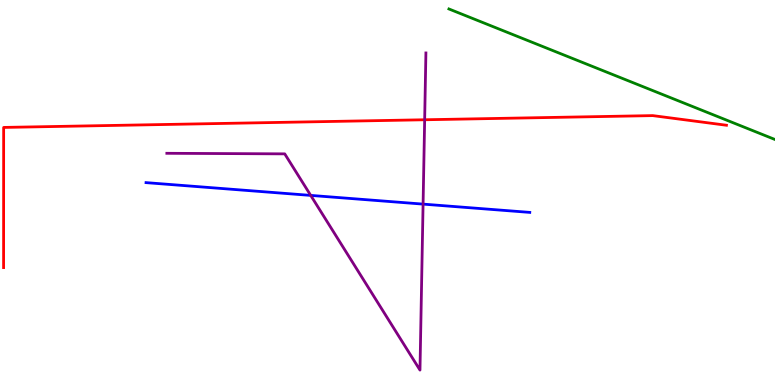[{'lines': ['blue', 'red'], 'intersections': []}, {'lines': ['green', 'red'], 'intersections': []}, {'lines': ['purple', 'red'], 'intersections': [{'x': 5.48, 'y': 6.89}]}, {'lines': ['blue', 'green'], 'intersections': []}, {'lines': ['blue', 'purple'], 'intersections': [{'x': 4.01, 'y': 4.92}, {'x': 5.46, 'y': 4.7}]}, {'lines': ['green', 'purple'], 'intersections': []}]